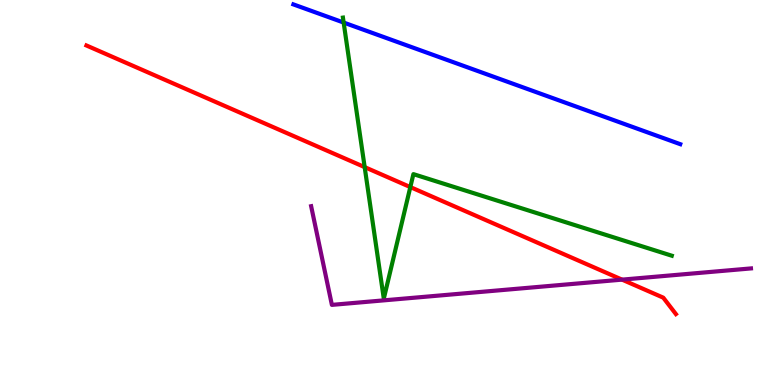[{'lines': ['blue', 'red'], 'intersections': []}, {'lines': ['green', 'red'], 'intersections': [{'x': 4.71, 'y': 5.66}, {'x': 5.29, 'y': 5.14}]}, {'lines': ['purple', 'red'], 'intersections': [{'x': 8.03, 'y': 2.74}]}, {'lines': ['blue', 'green'], 'intersections': [{'x': 4.43, 'y': 9.41}]}, {'lines': ['blue', 'purple'], 'intersections': []}, {'lines': ['green', 'purple'], 'intersections': []}]